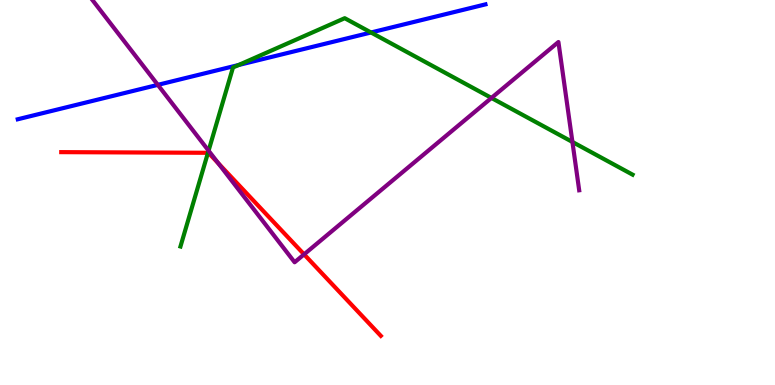[{'lines': ['blue', 'red'], 'intersections': []}, {'lines': ['green', 'red'], 'intersections': [{'x': 2.68, 'y': 6.03}]}, {'lines': ['purple', 'red'], 'intersections': [{'x': 2.82, 'y': 5.76}, {'x': 3.92, 'y': 3.39}]}, {'lines': ['blue', 'green'], 'intersections': [{'x': 3.08, 'y': 8.31}, {'x': 4.79, 'y': 9.16}]}, {'lines': ['blue', 'purple'], 'intersections': [{'x': 2.04, 'y': 7.8}]}, {'lines': ['green', 'purple'], 'intersections': [{'x': 2.69, 'y': 6.09}, {'x': 6.34, 'y': 7.46}, {'x': 7.39, 'y': 6.31}]}]